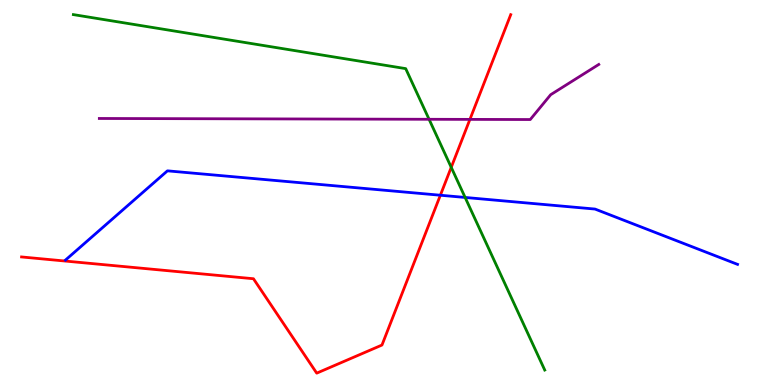[{'lines': ['blue', 'red'], 'intersections': [{'x': 5.68, 'y': 4.93}]}, {'lines': ['green', 'red'], 'intersections': [{'x': 5.82, 'y': 5.65}]}, {'lines': ['purple', 'red'], 'intersections': [{'x': 6.06, 'y': 6.9}]}, {'lines': ['blue', 'green'], 'intersections': [{'x': 6.0, 'y': 4.87}]}, {'lines': ['blue', 'purple'], 'intersections': []}, {'lines': ['green', 'purple'], 'intersections': [{'x': 5.54, 'y': 6.9}]}]